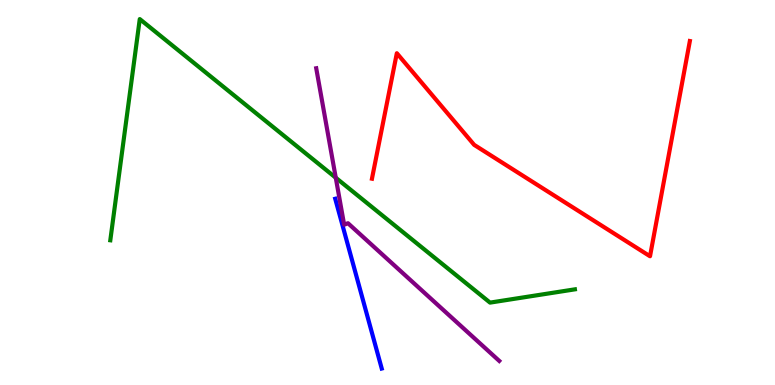[{'lines': ['blue', 'red'], 'intersections': []}, {'lines': ['green', 'red'], 'intersections': []}, {'lines': ['purple', 'red'], 'intersections': []}, {'lines': ['blue', 'green'], 'intersections': []}, {'lines': ['blue', 'purple'], 'intersections': []}, {'lines': ['green', 'purple'], 'intersections': [{'x': 4.33, 'y': 5.38}]}]